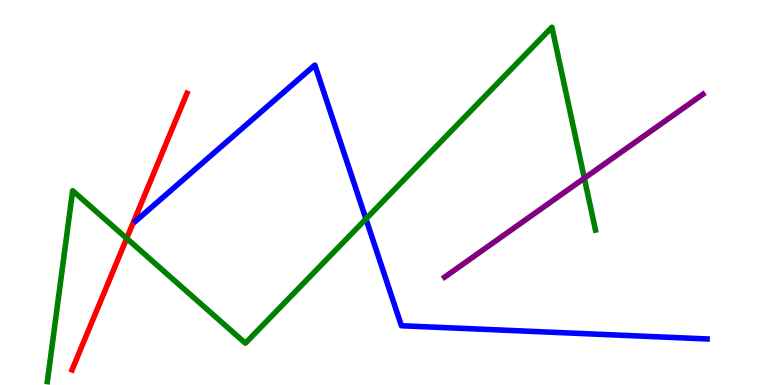[{'lines': ['blue', 'red'], 'intersections': []}, {'lines': ['green', 'red'], 'intersections': [{'x': 1.63, 'y': 3.81}]}, {'lines': ['purple', 'red'], 'intersections': []}, {'lines': ['blue', 'green'], 'intersections': [{'x': 4.72, 'y': 4.31}]}, {'lines': ['blue', 'purple'], 'intersections': []}, {'lines': ['green', 'purple'], 'intersections': [{'x': 7.54, 'y': 5.37}]}]